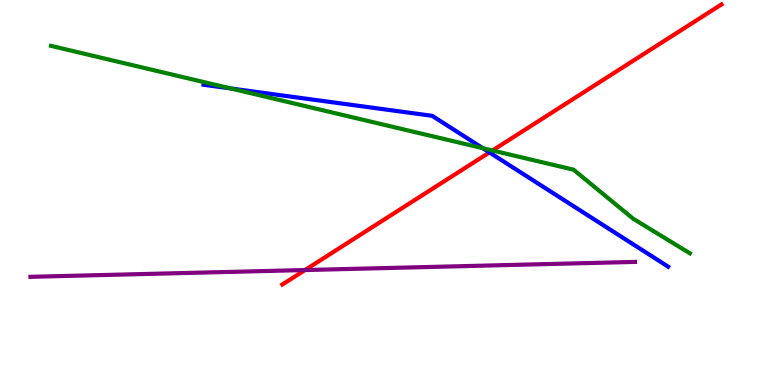[{'lines': ['blue', 'red'], 'intersections': [{'x': 6.32, 'y': 6.04}]}, {'lines': ['green', 'red'], 'intersections': [{'x': 6.35, 'y': 6.09}]}, {'lines': ['purple', 'red'], 'intersections': [{'x': 3.94, 'y': 2.99}]}, {'lines': ['blue', 'green'], 'intersections': [{'x': 2.98, 'y': 7.7}, {'x': 6.23, 'y': 6.15}]}, {'lines': ['blue', 'purple'], 'intersections': []}, {'lines': ['green', 'purple'], 'intersections': []}]